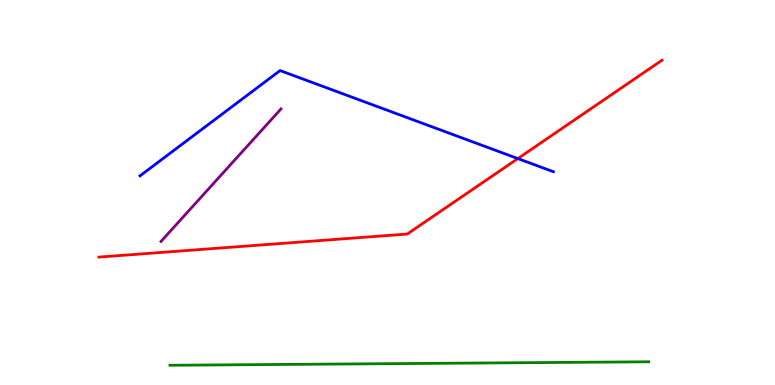[{'lines': ['blue', 'red'], 'intersections': [{'x': 6.68, 'y': 5.88}]}, {'lines': ['green', 'red'], 'intersections': []}, {'lines': ['purple', 'red'], 'intersections': []}, {'lines': ['blue', 'green'], 'intersections': []}, {'lines': ['blue', 'purple'], 'intersections': []}, {'lines': ['green', 'purple'], 'intersections': []}]